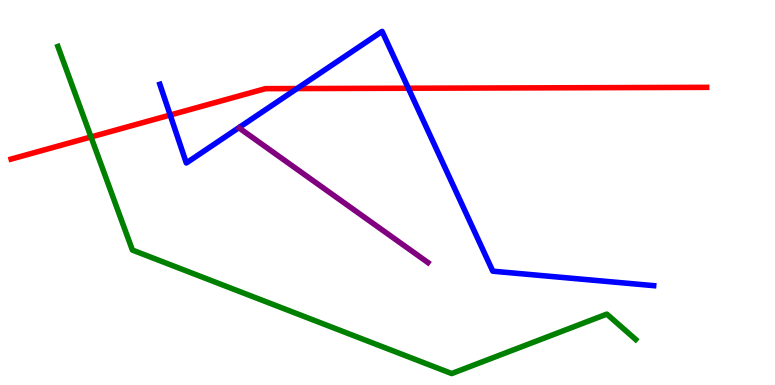[{'lines': ['blue', 'red'], 'intersections': [{'x': 2.2, 'y': 7.01}, {'x': 3.83, 'y': 7.7}, {'x': 5.27, 'y': 7.71}]}, {'lines': ['green', 'red'], 'intersections': [{'x': 1.17, 'y': 6.44}]}, {'lines': ['purple', 'red'], 'intersections': []}, {'lines': ['blue', 'green'], 'intersections': []}, {'lines': ['blue', 'purple'], 'intersections': []}, {'lines': ['green', 'purple'], 'intersections': []}]